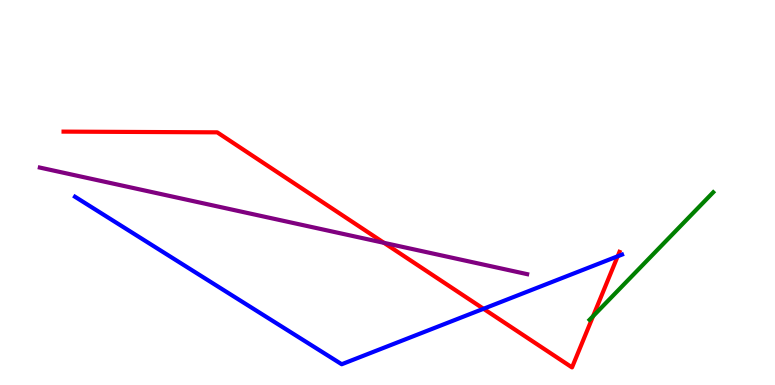[{'lines': ['blue', 'red'], 'intersections': [{'x': 6.24, 'y': 1.98}, {'x': 7.97, 'y': 3.34}]}, {'lines': ['green', 'red'], 'intersections': [{'x': 7.65, 'y': 1.79}]}, {'lines': ['purple', 'red'], 'intersections': [{'x': 4.95, 'y': 3.69}]}, {'lines': ['blue', 'green'], 'intersections': []}, {'lines': ['blue', 'purple'], 'intersections': []}, {'lines': ['green', 'purple'], 'intersections': []}]